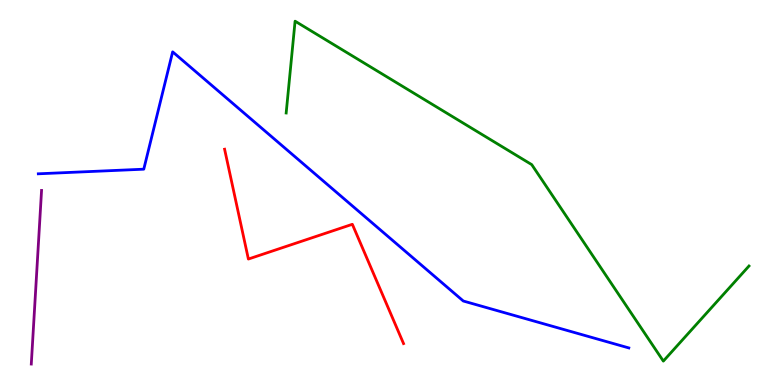[{'lines': ['blue', 'red'], 'intersections': []}, {'lines': ['green', 'red'], 'intersections': []}, {'lines': ['purple', 'red'], 'intersections': []}, {'lines': ['blue', 'green'], 'intersections': []}, {'lines': ['blue', 'purple'], 'intersections': []}, {'lines': ['green', 'purple'], 'intersections': []}]